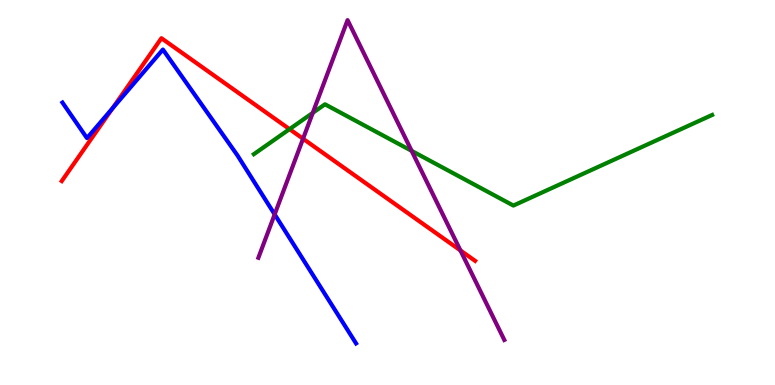[{'lines': ['blue', 'red'], 'intersections': [{'x': 1.45, 'y': 7.19}]}, {'lines': ['green', 'red'], 'intersections': [{'x': 3.74, 'y': 6.65}]}, {'lines': ['purple', 'red'], 'intersections': [{'x': 3.91, 'y': 6.4}, {'x': 5.94, 'y': 3.5}]}, {'lines': ['blue', 'green'], 'intersections': []}, {'lines': ['blue', 'purple'], 'intersections': [{'x': 3.54, 'y': 4.43}]}, {'lines': ['green', 'purple'], 'intersections': [{'x': 4.04, 'y': 7.07}, {'x': 5.31, 'y': 6.08}]}]